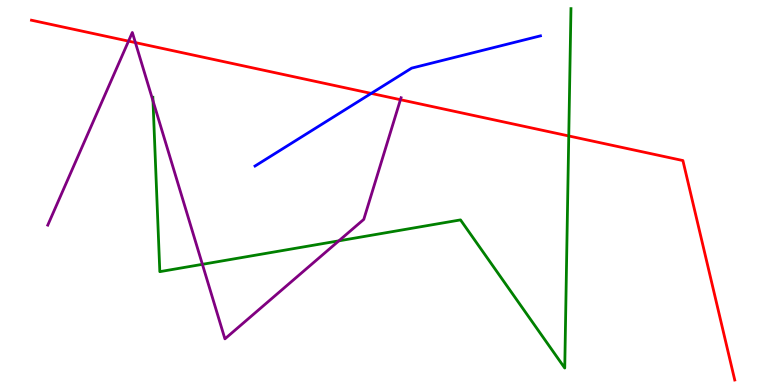[{'lines': ['blue', 'red'], 'intersections': [{'x': 4.79, 'y': 7.57}]}, {'lines': ['green', 'red'], 'intersections': [{'x': 7.34, 'y': 6.47}]}, {'lines': ['purple', 'red'], 'intersections': [{'x': 1.66, 'y': 8.93}, {'x': 1.75, 'y': 8.89}, {'x': 5.17, 'y': 7.41}]}, {'lines': ['blue', 'green'], 'intersections': []}, {'lines': ['blue', 'purple'], 'intersections': []}, {'lines': ['green', 'purple'], 'intersections': [{'x': 1.97, 'y': 7.38}, {'x': 2.61, 'y': 3.13}, {'x': 4.37, 'y': 3.74}]}]